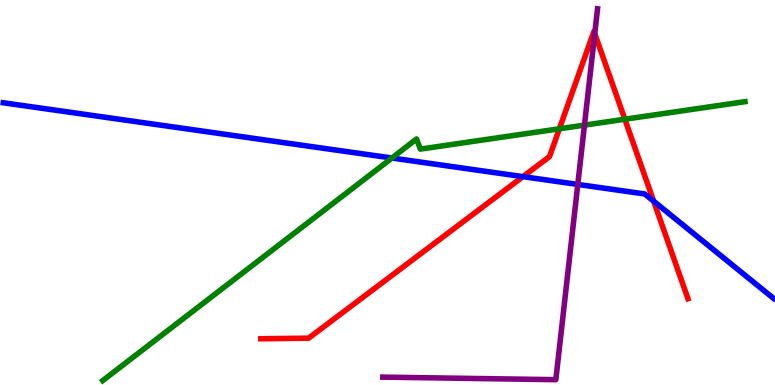[{'lines': ['blue', 'red'], 'intersections': [{'x': 6.75, 'y': 5.41}, {'x': 8.43, 'y': 4.77}]}, {'lines': ['green', 'red'], 'intersections': [{'x': 7.22, 'y': 6.65}, {'x': 8.06, 'y': 6.9}]}, {'lines': ['purple', 'red'], 'intersections': [{'x': 7.67, 'y': 9.13}]}, {'lines': ['blue', 'green'], 'intersections': [{'x': 5.06, 'y': 5.9}]}, {'lines': ['blue', 'purple'], 'intersections': [{'x': 7.46, 'y': 5.21}]}, {'lines': ['green', 'purple'], 'intersections': [{'x': 7.54, 'y': 6.75}]}]